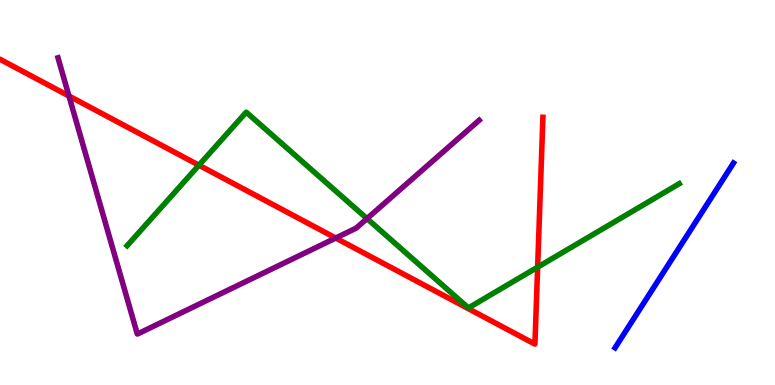[{'lines': ['blue', 'red'], 'intersections': []}, {'lines': ['green', 'red'], 'intersections': [{'x': 2.57, 'y': 5.71}, {'x': 6.94, 'y': 3.06}]}, {'lines': ['purple', 'red'], 'intersections': [{'x': 0.89, 'y': 7.51}, {'x': 4.33, 'y': 3.82}]}, {'lines': ['blue', 'green'], 'intersections': []}, {'lines': ['blue', 'purple'], 'intersections': []}, {'lines': ['green', 'purple'], 'intersections': [{'x': 4.74, 'y': 4.32}]}]